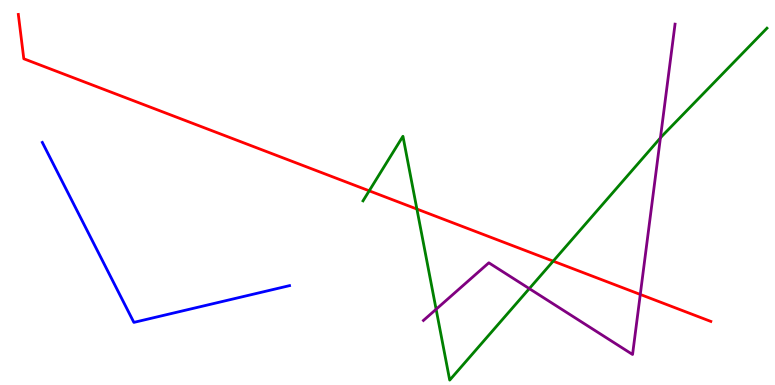[{'lines': ['blue', 'red'], 'intersections': []}, {'lines': ['green', 'red'], 'intersections': [{'x': 4.76, 'y': 5.04}, {'x': 5.38, 'y': 4.57}, {'x': 7.14, 'y': 3.22}]}, {'lines': ['purple', 'red'], 'intersections': [{'x': 8.26, 'y': 2.35}]}, {'lines': ['blue', 'green'], 'intersections': []}, {'lines': ['blue', 'purple'], 'intersections': []}, {'lines': ['green', 'purple'], 'intersections': [{'x': 5.63, 'y': 1.97}, {'x': 6.83, 'y': 2.5}, {'x': 8.52, 'y': 6.42}]}]